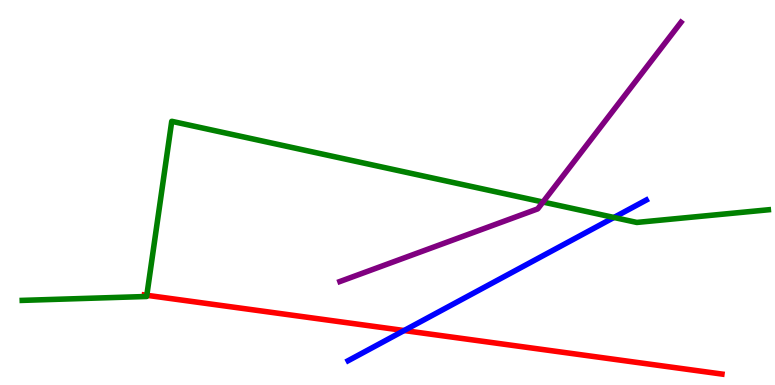[{'lines': ['blue', 'red'], 'intersections': [{'x': 5.21, 'y': 1.41}]}, {'lines': ['green', 'red'], 'intersections': [{'x': 1.89, 'y': 2.33}]}, {'lines': ['purple', 'red'], 'intersections': []}, {'lines': ['blue', 'green'], 'intersections': [{'x': 7.92, 'y': 4.35}]}, {'lines': ['blue', 'purple'], 'intersections': []}, {'lines': ['green', 'purple'], 'intersections': [{'x': 7.01, 'y': 4.75}]}]